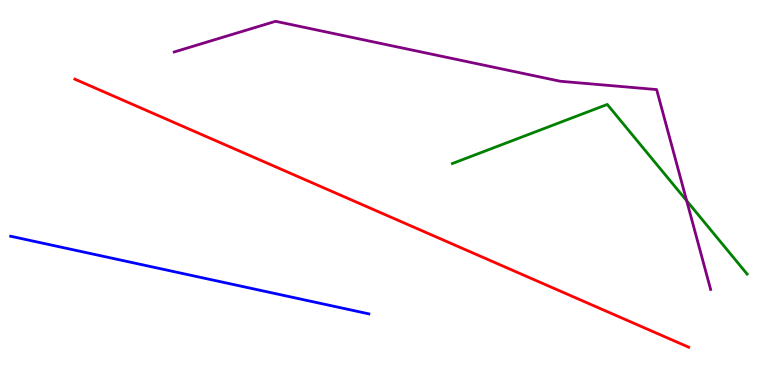[{'lines': ['blue', 'red'], 'intersections': []}, {'lines': ['green', 'red'], 'intersections': []}, {'lines': ['purple', 'red'], 'intersections': []}, {'lines': ['blue', 'green'], 'intersections': []}, {'lines': ['blue', 'purple'], 'intersections': []}, {'lines': ['green', 'purple'], 'intersections': [{'x': 8.86, 'y': 4.79}]}]